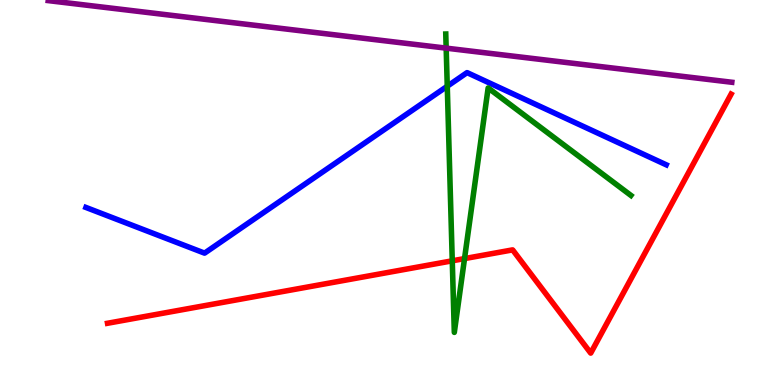[{'lines': ['blue', 'red'], 'intersections': []}, {'lines': ['green', 'red'], 'intersections': [{'x': 5.84, 'y': 3.23}, {'x': 5.99, 'y': 3.28}]}, {'lines': ['purple', 'red'], 'intersections': []}, {'lines': ['blue', 'green'], 'intersections': [{'x': 5.77, 'y': 7.76}]}, {'lines': ['blue', 'purple'], 'intersections': []}, {'lines': ['green', 'purple'], 'intersections': [{'x': 5.76, 'y': 8.75}]}]